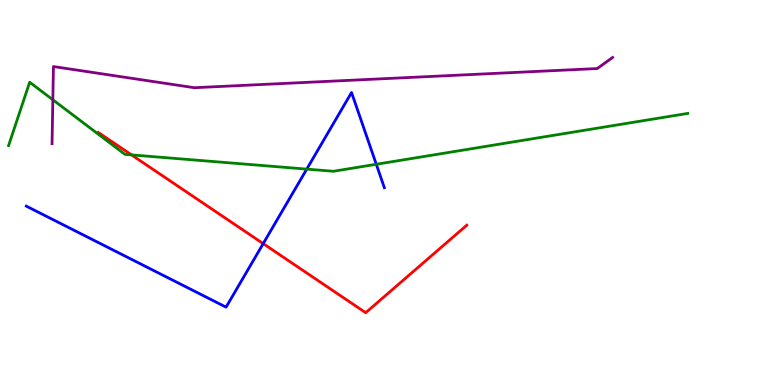[{'lines': ['blue', 'red'], 'intersections': [{'x': 3.4, 'y': 3.67}]}, {'lines': ['green', 'red'], 'intersections': [{'x': 1.7, 'y': 5.98}]}, {'lines': ['purple', 'red'], 'intersections': []}, {'lines': ['blue', 'green'], 'intersections': [{'x': 3.96, 'y': 5.61}, {'x': 4.86, 'y': 5.73}]}, {'lines': ['blue', 'purple'], 'intersections': []}, {'lines': ['green', 'purple'], 'intersections': [{'x': 0.682, 'y': 7.41}]}]